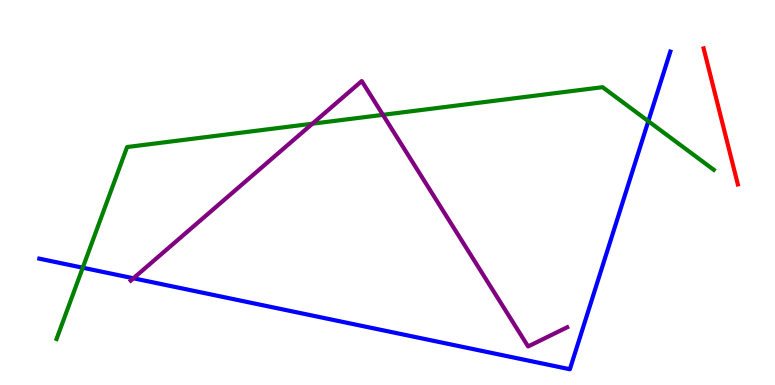[{'lines': ['blue', 'red'], 'intersections': []}, {'lines': ['green', 'red'], 'intersections': []}, {'lines': ['purple', 'red'], 'intersections': []}, {'lines': ['blue', 'green'], 'intersections': [{'x': 1.07, 'y': 3.05}, {'x': 8.37, 'y': 6.85}]}, {'lines': ['blue', 'purple'], 'intersections': [{'x': 1.72, 'y': 2.77}]}, {'lines': ['green', 'purple'], 'intersections': [{'x': 4.03, 'y': 6.79}, {'x': 4.94, 'y': 7.02}]}]